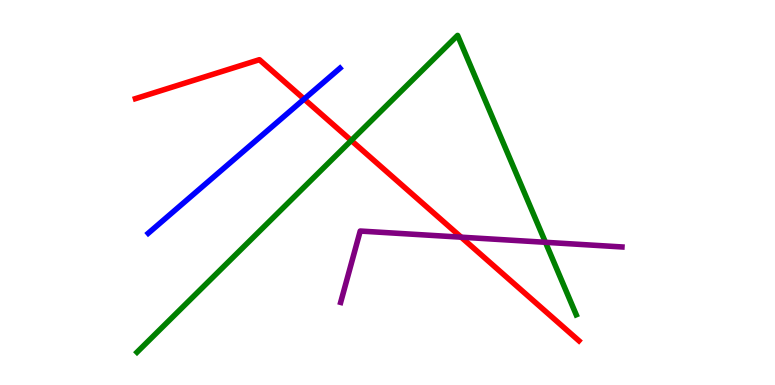[{'lines': ['blue', 'red'], 'intersections': [{'x': 3.92, 'y': 7.43}]}, {'lines': ['green', 'red'], 'intersections': [{'x': 4.53, 'y': 6.35}]}, {'lines': ['purple', 'red'], 'intersections': [{'x': 5.95, 'y': 3.84}]}, {'lines': ['blue', 'green'], 'intersections': []}, {'lines': ['blue', 'purple'], 'intersections': []}, {'lines': ['green', 'purple'], 'intersections': [{'x': 7.04, 'y': 3.71}]}]